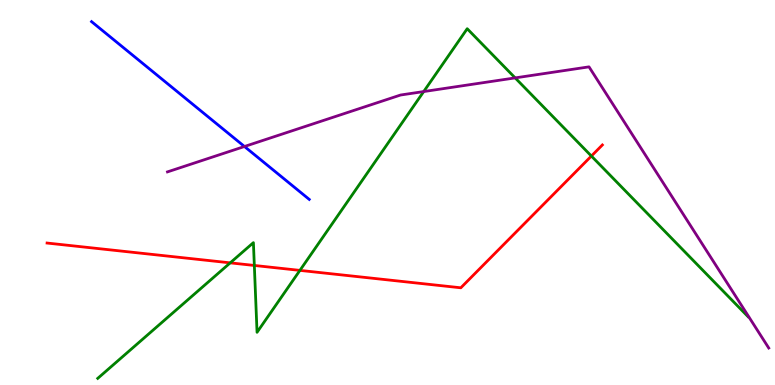[{'lines': ['blue', 'red'], 'intersections': []}, {'lines': ['green', 'red'], 'intersections': [{'x': 2.97, 'y': 3.17}, {'x': 3.28, 'y': 3.1}, {'x': 3.87, 'y': 2.98}, {'x': 7.63, 'y': 5.95}]}, {'lines': ['purple', 'red'], 'intersections': []}, {'lines': ['blue', 'green'], 'intersections': []}, {'lines': ['blue', 'purple'], 'intersections': [{'x': 3.15, 'y': 6.19}]}, {'lines': ['green', 'purple'], 'intersections': [{'x': 5.47, 'y': 7.62}, {'x': 6.65, 'y': 7.98}]}]